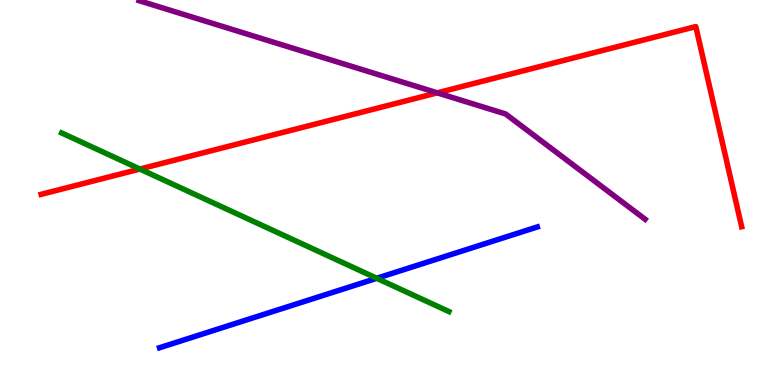[{'lines': ['blue', 'red'], 'intersections': []}, {'lines': ['green', 'red'], 'intersections': [{'x': 1.81, 'y': 5.61}]}, {'lines': ['purple', 'red'], 'intersections': [{'x': 5.64, 'y': 7.59}]}, {'lines': ['blue', 'green'], 'intersections': [{'x': 4.86, 'y': 2.77}]}, {'lines': ['blue', 'purple'], 'intersections': []}, {'lines': ['green', 'purple'], 'intersections': []}]